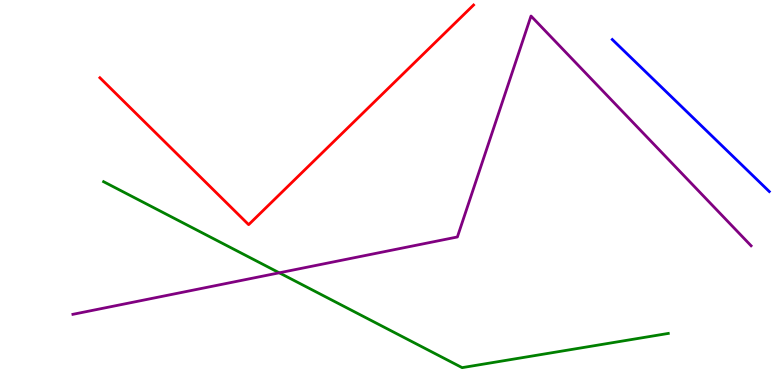[{'lines': ['blue', 'red'], 'intersections': []}, {'lines': ['green', 'red'], 'intersections': []}, {'lines': ['purple', 'red'], 'intersections': []}, {'lines': ['blue', 'green'], 'intersections': []}, {'lines': ['blue', 'purple'], 'intersections': []}, {'lines': ['green', 'purple'], 'intersections': [{'x': 3.6, 'y': 2.91}]}]